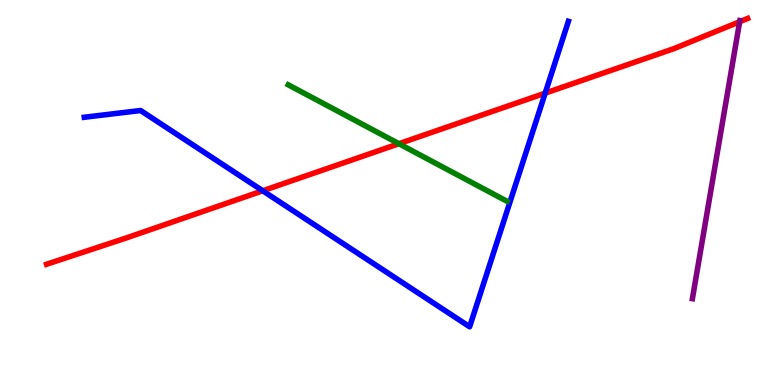[{'lines': ['blue', 'red'], 'intersections': [{'x': 3.39, 'y': 5.04}, {'x': 7.03, 'y': 7.58}]}, {'lines': ['green', 'red'], 'intersections': [{'x': 5.15, 'y': 6.27}]}, {'lines': ['purple', 'red'], 'intersections': [{'x': 9.54, 'y': 9.44}]}, {'lines': ['blue', 'green'], 'intersections': []}, {'lines': ['blue', 'purple'], 'intersections': []}, {'lines': ['green', 'purple'], 'intersections': []}]